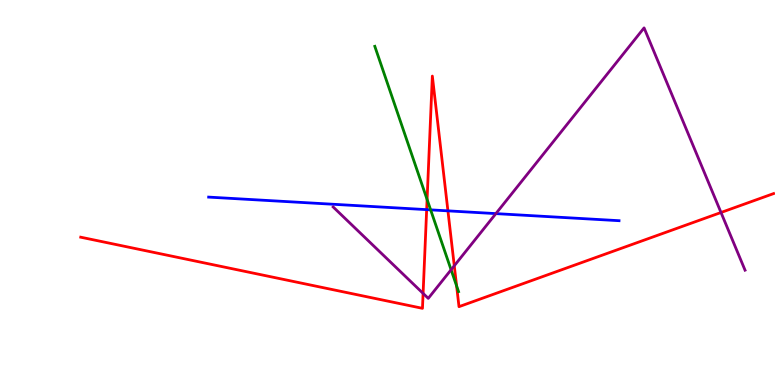[{'lines': ['blue', 'red'], 'intersections': [{'x': 5.51, 'y': 4.55}, {'x': 5.78, 'y': 4.52}]}, {'lines': ['green', 'red'], 'intersections': [{'x': 5.51, 'y': 4.82}, {'x': 5.89, 'y': 2.57}]}, {'lines': ['purple', 'red'], 'intersections': [{'x': 5.46, 'y': 2.38}, {'x': 5.86, 'y': 3.1}, {'x': 9.3, 'y': 4.48}]}, {'lines': ['blue', 'green'], 'intersections': [{'x': 5.56, 'y': 4.55}]}, {'lines': ['blue', 'purple'], 'intersections': [{'x': 6.4, 'y': 4.45}]}, {'lines': ['green', 'purple'], 'intersections': [{'x': 5.82, 'y': 2.99}]}]